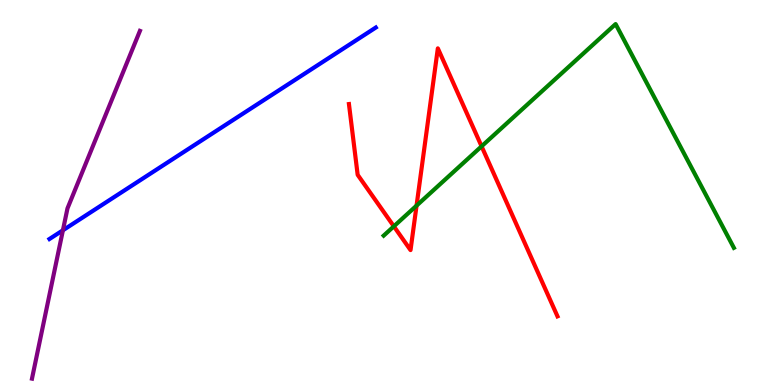[{'lines': ['blue', 'red'], 'intersections': []}, {'lines': ['green', 'red'], 'intersections': [{'x': 5.08, 'y': 4.12}, {'x': 5.37, 'y': 4.66}, {'x': 6.21, 'y': 6.2}]}, {'lines': ['purple', 'red'], 'intersections': []}, {'lines': ['blue', 'green'], 'intersections': []}, {'lines': ['blue', 'purple'], 'intersections': [{'x': 0.812, 'y': 4.02}]}, {'lines': ['green', 'purple'], 'intersections': []}]